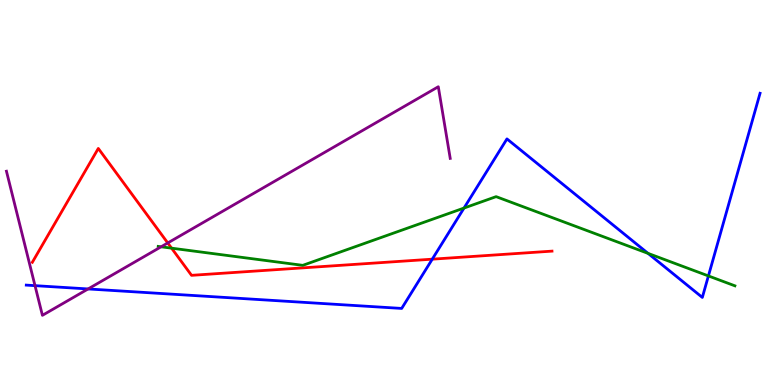[{'lines': ['blue', 'red'], 'intersections': [{'x': 5.58, 'y': 3.27}]}, {'lines': ['green', 'red'], 'intersections': [{'x': 2.21, 'y': 3.55}]}, {'lines': ['purple', 'red'], 'intersections': [{'x': 2.16, 'y': 3.69}]}, {'lines': ['blue', 'green'], 'intersections': [{'x': 5.99, 'y': 4.6}, {'x': 8.36, 'y': 3.42}, {'x': 9.14, 'y': 2.83}]}, {'lines': ['blue', 'purple'], 'intersections': [{'x': 0.452, 'y': 2.58}, {'x': 1.14, 'y': 2.49}]}, {'lines': ['green', 'purple'], 'intersections': [{'x': 2.08, 'y': 3.59}]}]